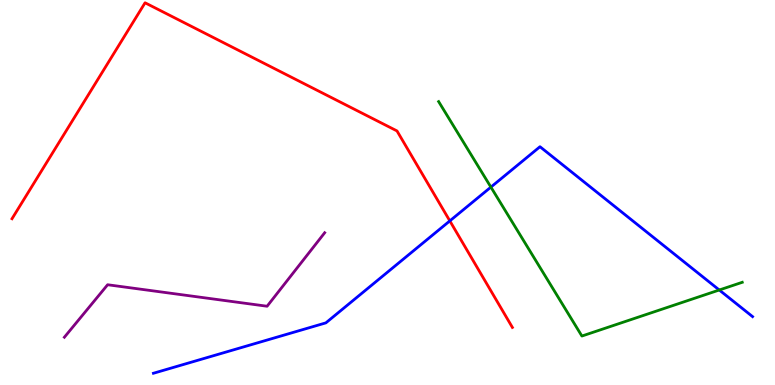[{'lines': ['blue', 'red'], 'intersections': [{'x': 5.8, 'y': 4.26}]}, {'lines': ['green', 'red'], 'intersections': []}, {'lines': ['purple', 'red'], 'intersections': []}, {'lines': ['blue', 'green'], 'intersections': [{'x': 6.33, 'y': 5.14}, {'x': 9.28, 'y': 2.47}]}, {'lines': ['blue', 'purple'], 'intersections': []}, {'lines': ['green', 'purple'], 'intersections': []}]